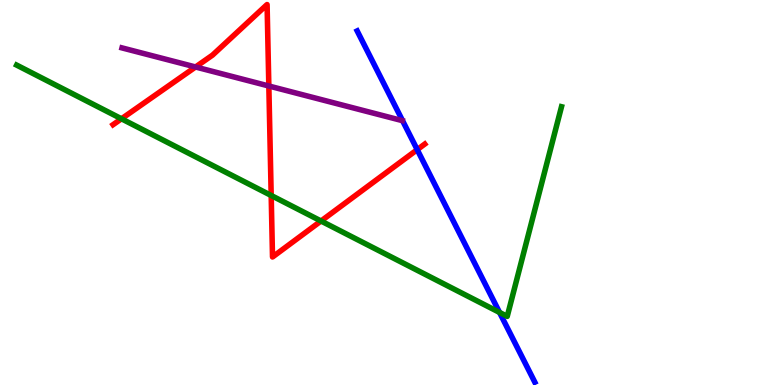[{'lines': ['blue', 'red'], 'intersections': [{'x': 5.38, 'y': 6.11}]}, {'lines': ['green', 'red'], 'intersections': [{'x': 1.57, 'y': 6.91}, {'x': 3.5, 'y': 4.92}, {'x': 4.14, 'y': 4.26}]}, {'lines': ['purple', 'red'], 'intersections': [{'x': 2.52, 'y': 8.26}, {'x': 3.47, 'y': 7.77}]}, {'lines': ['blue', 'green'], 'intersections': [{'x': 6.45, 'y': 1.88}]}, {'lines': ['blue', 'purple'], 'intersections': []}, {'lines': ['green', 'purple'], 'intersections': []}]